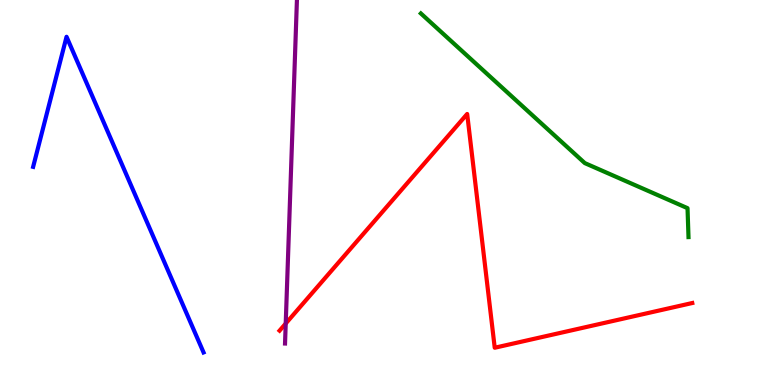[{'lines': ['blue', 'red'], 'intersections': []}, {'lines': ['green', 'red'], 'intersections': []}, {'lines': ['purple', 'red'], 'intersections': [{'x': 3.69, 'y': 1.6}]}, {'lines': ['blue', 'green'], 'intersections': []}, {'lines': ['blue', 'purple'], 'intersections': []}, {'lines': ['green', 'purple'], 'intersections': []}]